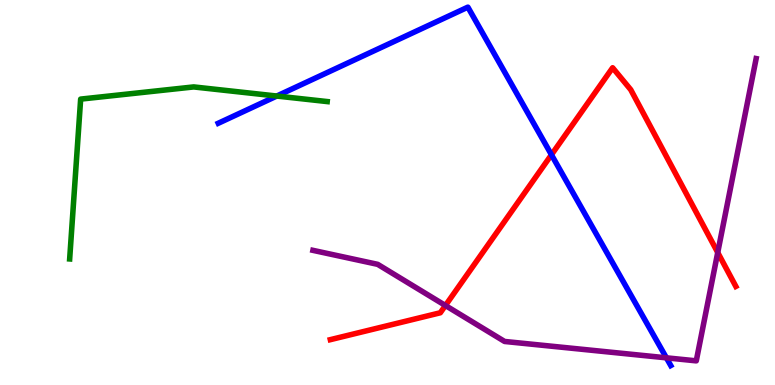[{'lines': ['blue', 'red'], 'intersections': [{'x': 7.12, 'y': 5.98}]}, {'lines': ['green', 'red'], 'intersections': []}, {'lines': ['purple', 'red'], 'intersections': [{'x': 5.75, 'y': 2.06}, {'x': 9.26, 'y': 3.44}]}, {'lines': ['blue', 'green'], 'intersections': [{'x': 3.57, 'y': 7.51}]}, {'lines': ['blue', 'purple'], 'intersections': [{'x': 8.6, 'y': 0.706}]}, {'lines': ['green', 'purple'], 'intersections': []}]